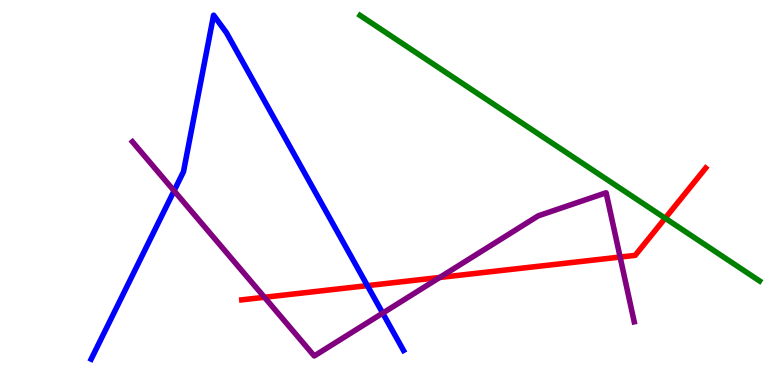[{'lines': ['blue', 'red'], 'intersections': [{'x': 4.74, 'y': 2.58}]}, {'lines': ['green', 'red'], 'intersections': [{'x': 8.58, 'y': 4.33}]}, {'lines': ['purple', 'red'], 'intersections': [{'x': 3.41, 'y': 2.28}, {'x': 5.67, 'y': 2.79}, {'x': 8.0, 'y': 3.32}]}, {'lines': ['blue', 'green'], 'intersections': []}, {'lines': ['blue', 'purple'], 'intersections': [{'x': 2.25, 'y': 5.04}, {'x': 4.94, 'y': 1.87}]}, {'lines': ['green', 'purple'], 'intersections': []}]